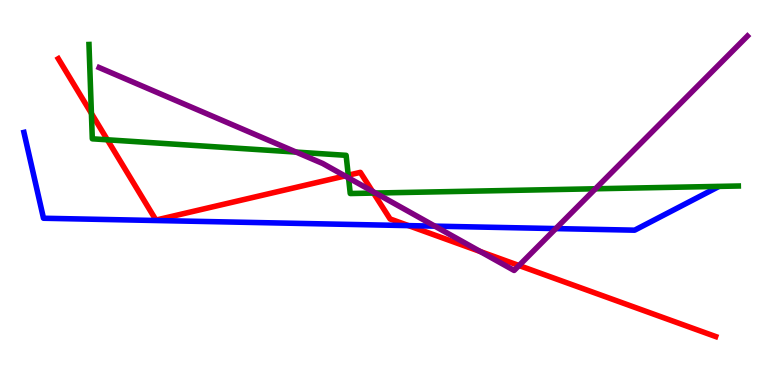[{'lines': ['blue', 'red'], 'intersections': [{'x': 5.27, 'y': 4.14}]}, {'lines': ['green', 'red'], 'intersections': [{'x': 1.18, 'y': 7.05}, {'x': 1.39, 'y': 6.37}, {'x': 4.49, 'y': 5.45}, {'x': 4.82, 'y': 4.99}]}, {'lines': ['purple', 'red'], 'intersections': [{'x': 4.45, 'y': 5.43}, {'x': 4.8, 'y': 5.03}, {'x': 6.2, 'y': 3.47}, {'x': 6.7, 'y': 3.1}]}, {'lines': ['blue', 'green'], 'intersections': []}, {'lines': ['blue', 'purple'], 'intersections': [{'x': 5.61, 'y': 4.13}, {'x': 7.17, 'y': 4.06}]}, {'lines': ['green', 'purple'], 'intersections': [{'x': 3.82, 'y': 6.05}, {'x': 4.5, 'y': 5.38}, {'x': 4.85, 'y': 4.99}, {'x': 7.68, 'y': 5.1}]}]